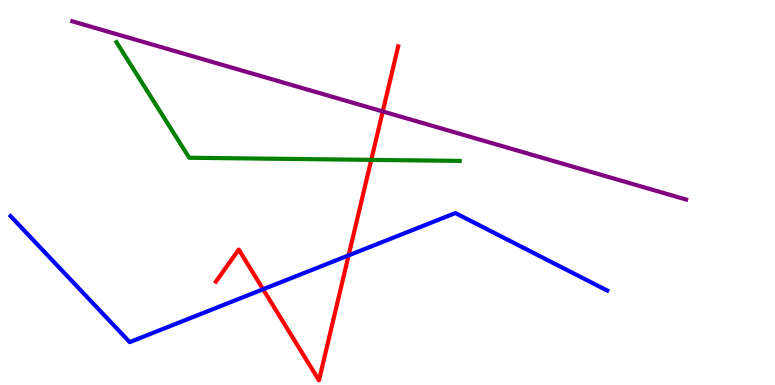[{'lines': ['blue', 'red'], 'intersections': [{'x': 3.39, 'y': 2.49}, {'x': 4.5, 'y': 3.37}]}, {'lines': ['green', 'red'], 'intersections': [{'x': 4.79, 'y': 5.85}]}, {'lines': ['purple', 'red'], 'intersections': [{'x': 4.94, 'y': 7.11}]}, {'lines': ['blue', 'green'], 'intersections': []}, {'lines': ['blue', 'purple'], 'intersections': []}, {'lines': ['green', 'purple'], 'intersections': []}]